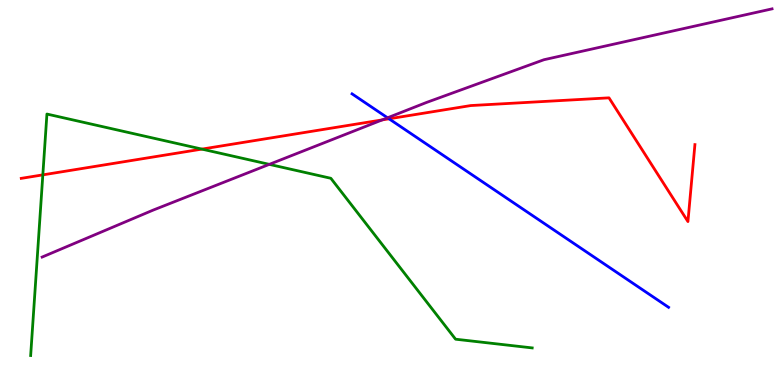[{'lines': ['blue', 'red'], 'intersections': [{'x': 5.02, 'y': 6.91}]}, {'lines': ['green', 'red'], 'intersections': [{'x': 0.553, 'y': 5.46}, {'x': 2.6, 'y': 6.13}]}, {'lines': ['purple', 'red'], 'intersections': [{'x': 4.93, 'y': 6.89}]}, {'lines': ['blue', 'green'], 'intersections': []}, {'lines': ['blue', 'purple'], 'intersections': [{'x': 5.0, 'y': 6.94}]}, {'lines': ['green', 'purple'], 'intersections': [{'x': 3.47, 'y': 5.73}]}]